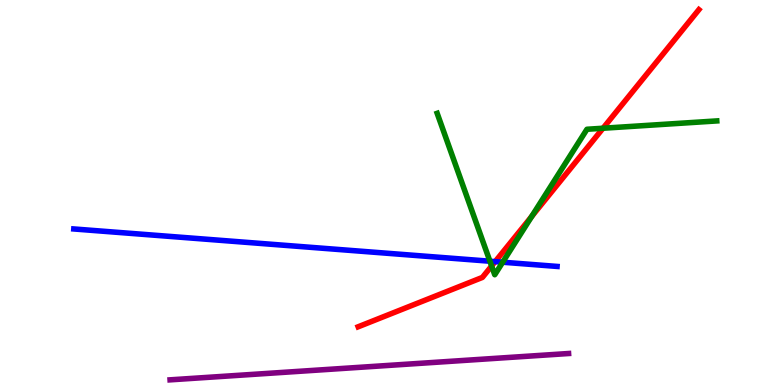[{'lines': ['blue', 'red'], 'intersections': [{'x': 6.39, 'y': 3.2}]}, {'lines': ['green', 'red'], 'intersections': [{'x': 6.34, 'y': 3.09}, {'x': 6.86, 'y': 4.38}, {'x': 7.78, 'y': 6.67}]}, {'lines': ['purple', 'red'], 'intersections': []}, {'lines': ['blue', 'green'], 'intersections': [{'x': 6.32, 'y': 3.22}, {'x': 6.49, 'y': 3.19}]}, {'lines': ['blue', 'purple'], 'intersections': []}, {'lines': ['green', 'purple'], 'intersections': []}]